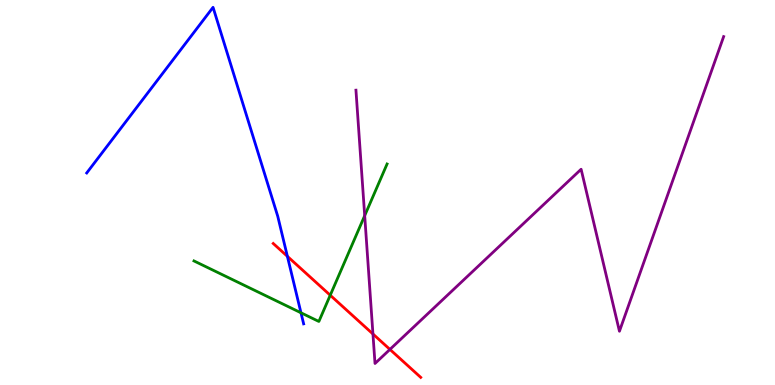[{'lines': ['blue', 'red'], 'intersections': [{'x': 3.71, 'y': 3.34}]}, {'lines': ['green', 'red'], 'intersections': [{'x': 4.26, 'y': 2.33}]}, {'lines': ['purple', 'red'], 'intersections': [{'x': 4.81, 'y': 1.32}, {'x': 5.03, 'y': 0.924}]}, {'lines': ['blue', 'green'], 'intersections': [{'x': 3.88, 'y': 1.88}]}, {'lines': ['blue', 'purple'], 'intersections': []}, {'lines': ['green', 'purple'], 'intersections': [{'x': 4.71, 'y': 4.4}]}]